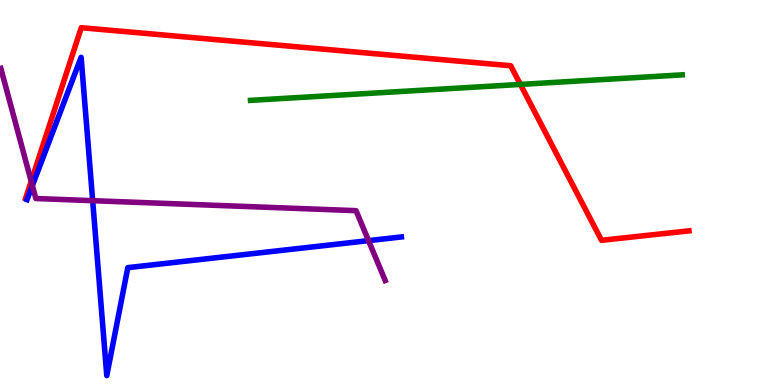[{'lines': ['blue', 'red'], 'intersections': []}, {'lines': ['green', 'red'], 'intersections': [{'x': 6.71, 'y': 7.81}]}, {'lines': ['purple', 'red'], 'intersections': [{'x': 0.403, 'y': 5.29}]}, {'lines': ['blue', 'green'], 'intersections': []}, {'lines': ['blue', 'purple'], 'intersections': [{'x': 0.418, 'y': 5.18}, {'x': 1.2, 'y': 4.79}, {'x': 4.76, 'y': 3.75}]}, {'lines': ['green', 'purple'], 'intersections': []}]